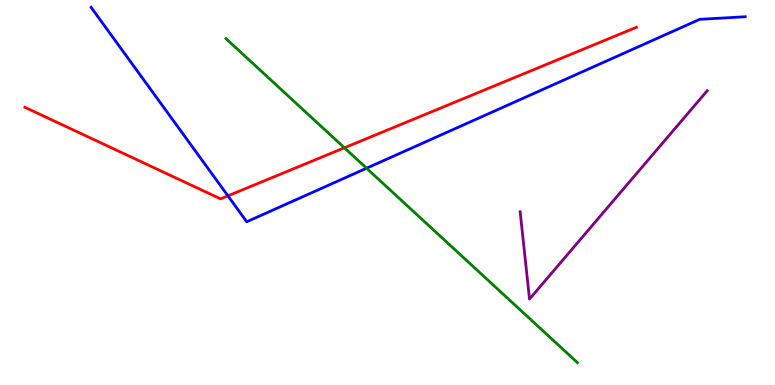[{'lines': ['blue', 'red'], 'intersections': [{'x': 2.94, 'y': 4.91}]}, {'lines': ['green', 'red'], 'intersections': [{'x': 4.44, 'y': 6.16}]}, {'lines': ['purple', 'red'], 'intersections': []}, {'lines': ['blue', 'green'], 'intersections': [{'x': 4.73, 'y': 5.63}]}, {'lines': ['blue', 'purple'], 'intersections': []}, {'lines': ['green', 'purple'], 'intersections': []}]